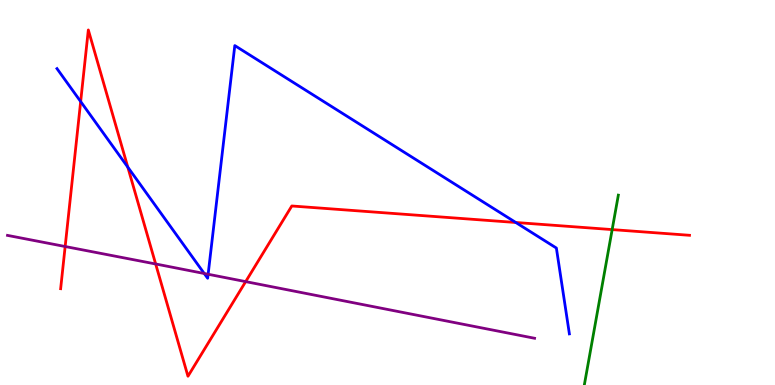[{'lines': ['blue', 'red'], 'intersections': [{'x': 1.04, 'y': 7.36}, {'x': 1.65, 'y': 5.66}, {'x': 6.66, 'y': 4.22}]}, {'lines': ['green', 'red'], 'intersections': [{'x': 7.9, 'y': 4.04}]}, {'lines': ['purple', 'red'], 'intersections': [{'x': 0.841, 'y': 3.6}, {'x': 2.01, 'y': 3.14}, {'x': 3.17, 'y': 2.69}]}, {'lines': ['blue', 'green'], 'intersections': []}, {'lines': ['blue', 'purple'], 'intersections': [{'x': 2.64, 'y': 2.9}, {'x': 2.69, 'y': 2.88}]}, {'lines': ['green', 'purple'], 'intersections': []}]